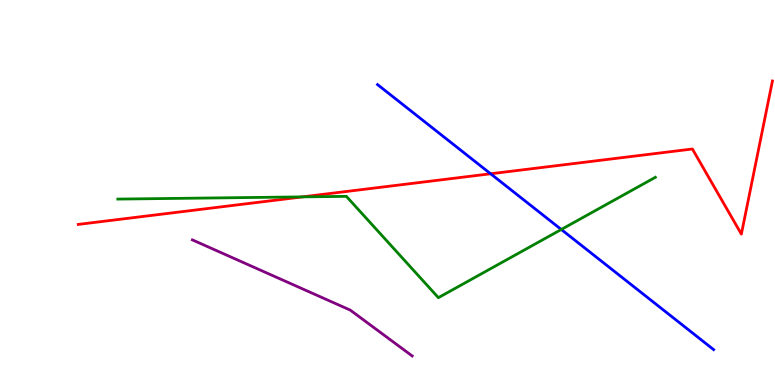[{'lines': ['blue', 'red'], 'intersections': [{'x': 6.33, 'y': 5.49}]}, {'lines': ['green', 'red'], 'intersections': [{'x': 3.9, 'y': 4.89}]}, {'lines': ['purple', 'red'], 'intersections': []}, {'lines': ['blue', 'green'], 'intersections': [{'x': 7.24, 'y': 4.04}]}, {'lines': ['blue', 'purple'], 'intersections': []}, {'lines': ['green', 'purple'], 'intersections': []}]